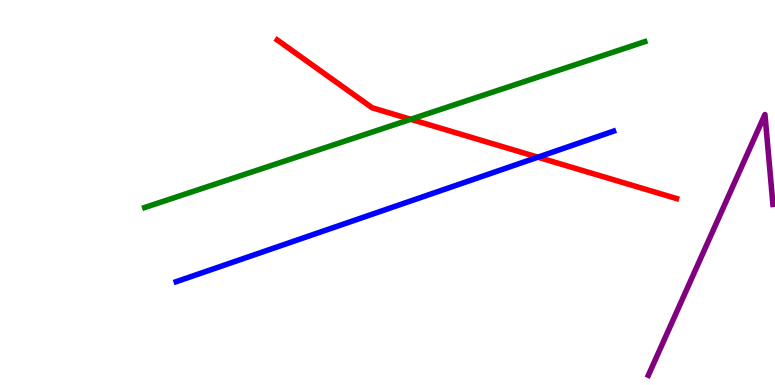[{'lines': ['blue', 'red'], 'intersections': [{'x': 6.94, 'y': 5.92}]}, {'lines': ['green', 'red'], 'intersections': [{'x': 5.3, 'y': 6.9}]}, {'lines': ['purple', 'red'], 'intersections': []}, {'lines': ['blue', 'green'], 'intersections': []}, {'lines': ['blue', 'purple'], 'intersections': []}, {'lines': ['green', 'purple'], 'intersections': []}]